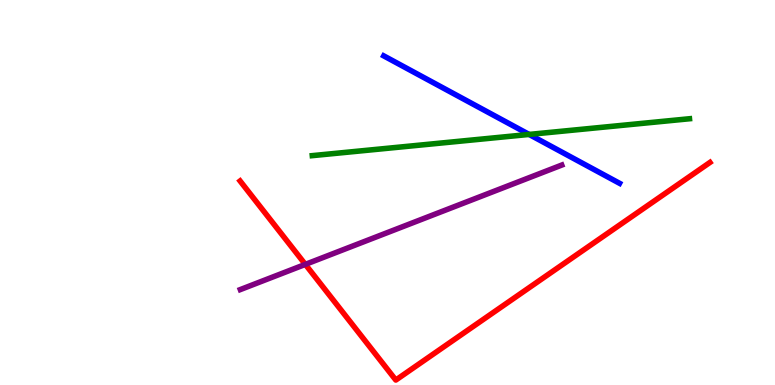[{'lines': ['blue', 'red'], 'intersections': []}, {'lines': ['green', 'red'], 'intersections': []}, {'lines': ['purple', 'red'], 'intersections': [{'x': 3.94, 'y': 3.13}]}, {'lines': ['blue', 'green'], 'intersections': [{'x': 6.83, 'y': 6.51}]}, {'lines': ['blue', 'purple'], 'intersections': []}, {'lines': ['green', 'purple'], 'intersections': []}]